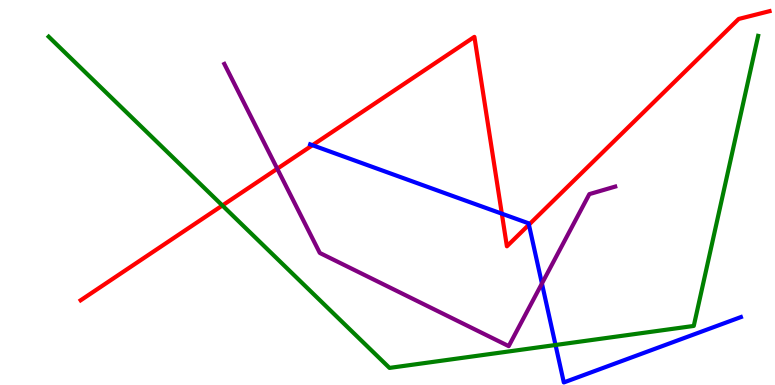[{'lines': ['blue', 'red'], 'intersections': [{'x': 4.03, 'y': 6.23}, {'x': 6.48, 'y': 4.45}, {'x': 6.82, 'y': 4.16}]}, {'lines': ['green', 'red'], 'intersections': [{'x': 2.87, 'y': 4.66}]}, {'lines': ['purple', 'red'], 'intersections': [{'x': 3.58, 'y': 5.62}]}, {'lines': ['blue', 'green'], 'intersections': [{'x': 7.17, 'y': 1.04}]}, {'lines': ['blue', 'purple'], 'intersections': [{'x': 6.99, 'y': 2.64}]}, {'lines': ['green', 'purple'], 'intersections': []}]